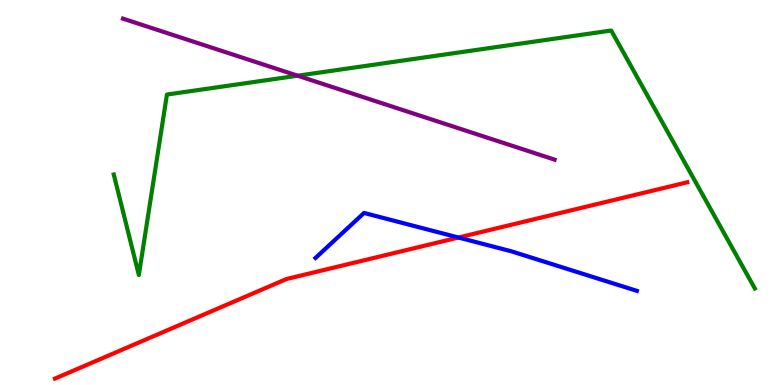[{'lines': ['blue', 'red'], 'intersections': [{'x': 5.92, 'y': 3.83}]}, {'lines': ['green', 'red'], 'intersections': []}, {'lines': ['purple', 'red'], 'intersections': []}, {'lines': ['blue', 'green'], 'intersections': []}, {'lines': ['blue', 'purple'], 'intersections': []}, {'lines': ['green', 'purple'], 'intersections': [{'x': 3.84, 'y': 8.03}]}]